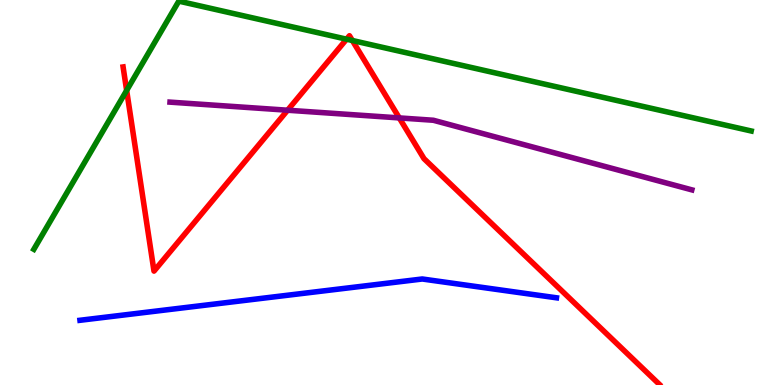[{'lines': ['blue', 'red'], 'intersections': []}, {'lines': ['green', 'red'], 'intersections': [{'x': 1.63, 'y': 7.65}, {'x': 4.47, 'y': 8.98}, {'x': 4.55, 'y': 8.95}]}, {'lines': ['purple', 'red'], 'intersections': [{'x': 3.71, 'y': 7.14}, {'x': 5.15, 'y': 6.94}]}, {'lines': ['blue', 'green'], 'intersections': []}, {'lines': ['blue', 'purple'], 'intersections': []}, {'lines': ['green', 'purple'], 'intersections': []}]